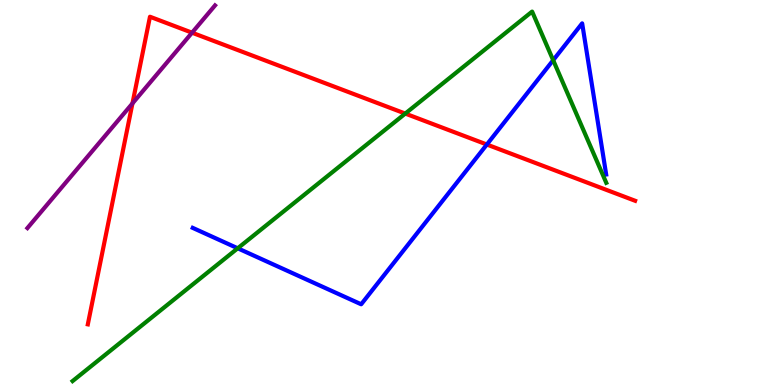[{'lines': ['blue', 'red'], 'intersections': [{'x': 6.28, 'y': 6.25}]}, {'lines': ['green', 'red'], 'intersections': [{'x': 5.23, 'y': 7.05}]}, {'lines': ['purple', 'red'], 'intersections': [{'x': 1.71, 'y': 7.31}, {'x': 2.48, 'y': 9.15}]}, {'lines': ['blue', 'green'], 'intersections': [{'x': 3.07, 'y': 3.55}, {'x': 7.14, 'y': 8.44}]}, {'lines': ['blue', 'purple'], 'intersections': []}, {'lines': ['green', 'purple'], 'intersections': []}]